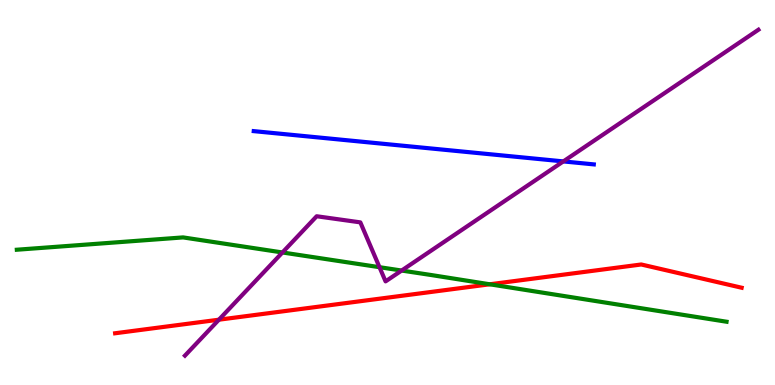[{'lines': ['blue', 'red'], 'intersections': []}, {'lines': ['green', 'red'], 'intersections': [{'x': 6.32, 'y': 2.62}]}, {'lines': ['purple', 'red'], 'intersections': [{'x': 2.82, 'y': 1.7}]}, {'lines': ['blue', 'green'], 'intersections': []}, {'lines': ['blue', 'purple'], 'intersections': [{'x': 7.27, 'y': 5.81}]}, {'lines': ['green', 'purple'], 'intersections': [{'x': 3.64, 'y': 3.44}, {'x': 4.9, 'y': 3.06}, {'x': 5.18, 'y': 2.97}]}]